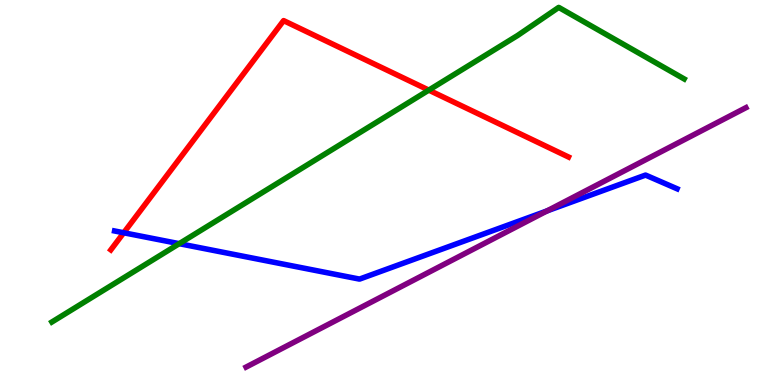[{'lines': ['blue', 'red'], 'intersections': [{'x': 1.6, 'y': 3.95}]}, {'lines': ['green', 'red'], 'intersections': [{'x': 5.53, 'y': 7.66}]}, {'lines': ['purple', 'red'], 'intersections': []}, {'lines': ['blue', 'green'], 'intersections': [{'x': 2.31, 'y': 3.67}]}, {'lines': ['blue', 'purple'], 'intersections': [{'x': 7.06, 'y': 4.52}]}, {'lines': ['green', 'purple'], 'intersections': []}]